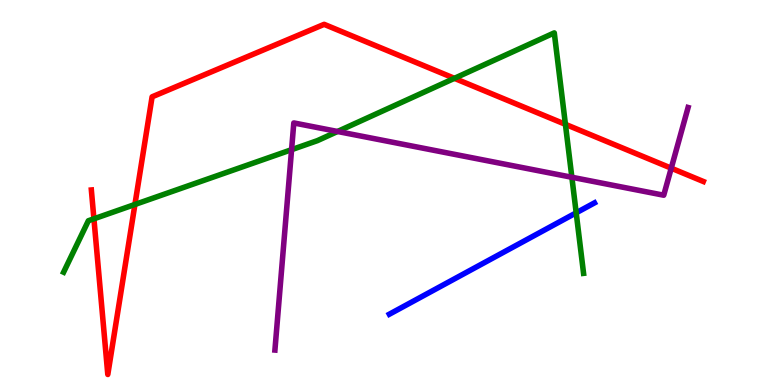[{'lines': ['blue', 'red'], 'intersections': []}, {'lines': ['green', 'red'], 'intersections': [{'x': 1.21, 'y': 4.32}, {'x': 1.74, 'y': 4.69}, {'x': 5.86, 'y': 7.97}, {'x': 7.3, 'y': 6.77}]}, {'lines': ['purple', 'red'], 'intersections': [{'x': 8.66, 'y': 5.63}]}, {'lines': ['blue', 'green'], 'intersections': [{'x': 7.43, 'y': 4.47}]}, {'lines': ['blue', 'purple'], 'intersections': []}, {'lines': ['green', 'purple'], 'intersections': [{'x': 3.76, 'y': 6.11}, {'x': 4.36, 'y': 6.58}, {'x': 7.38, 'y': 5.4}]}]